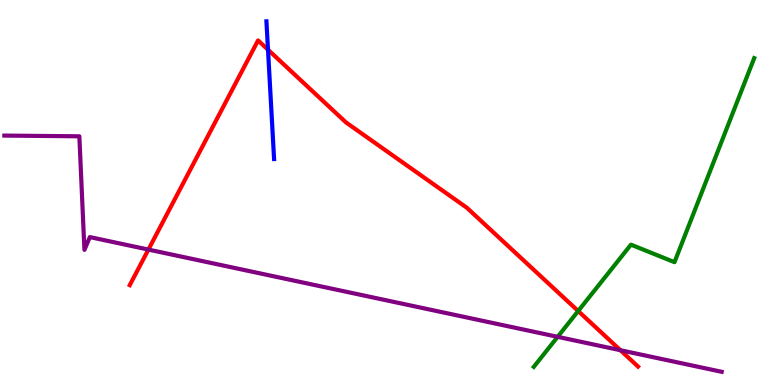[{'lines': ['blue', 'red'], 'intersections': [{'x': 3.46, 'y': 8.71}]}, {'lines': ['green', 'red'], 'intersections': [{'x': 7.46, 'y': 1.92}]}, {'lines': ['purple', 'red'], 'intersections': [{'x': 1.91, 'y': 3.52}, {'x': 8.01, 'y': 0.904}]}, {'lines': ['blue', 'green'], 'intersections': []}, {'lines': ['blue', 'purple'], 'intersections': []}, {'lines': ['green', 'purple'], 'intersections': [{'x': 7.2, 'y': 1.25}]}]